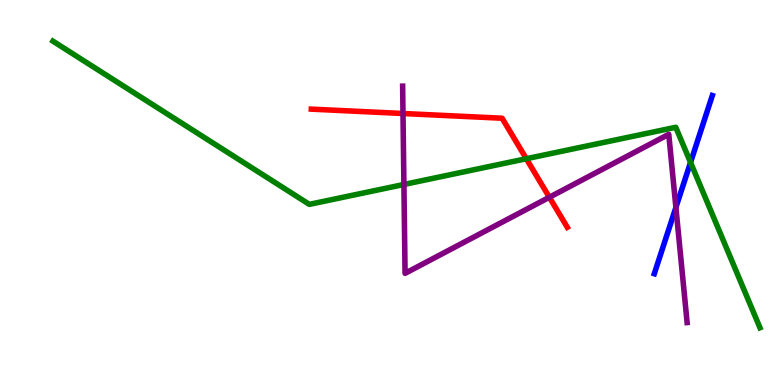[{'lines': ['blue', 'red'], 'intersections': []}, {'lines': ['green', 'red'], 'intersections': [{'x': 6.79, 'y': 5.88}]}, {'lines': ['purple', 'red'], 'intersections': [{'x': 5.2, 'y': 7.05}, {'x': 7.09, 'y': 4.88}]}, {'lines': ['blue', 'green'], 'intersections': [{'x': 8.91, 'y': 5.78}]}, {'lines': ['blue', 'purple'], 'intersections': [{'x': 8.72, 'y': 4.61}]}, {'lines': ['green', 'purple'], 'intersections': [{'x': 5.21, 'y': 5.21}]}]